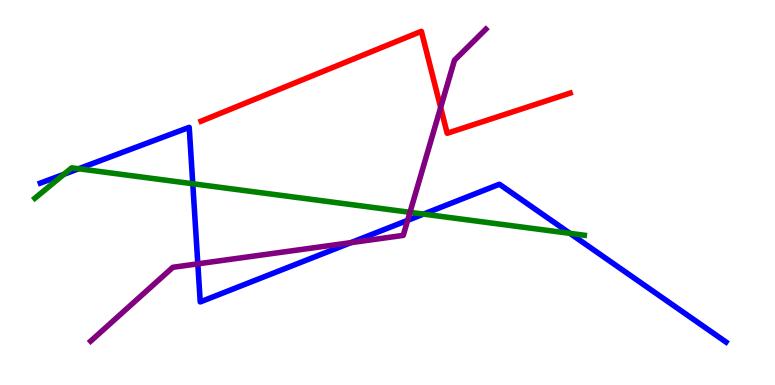[{'lines': ['blue', 'red'], 'intersections': []}, {'lines': ['green', 'red'], 'intersections': []}, {'lines': ['purple', 'red'], 'intersections': [{'x': 5.69, 'y': 7.21}]}, {'lines': ['blue', 'green'], 'intersections': [{'x': 0.825, 'y': 5.47}, {'x': 1.02, 'y': 5.62}, {'x': 2.49, 'y': 5.23}, {'x': 5.46, 'y': 4.44}, {'x': 7.35, 'y': 3.94}]}, {'lines': ['blue', 'purple'], 'intersections': [{'x': 2.55, 'y': 3.15}, {'x': 4.53, 'y': 3.7}, {'x': 5.26, 'y': 4.28}]}, {'lines': ['green', 'purple'], 'intersections': [{'x': 5.29, 'y': 4.49}]}]